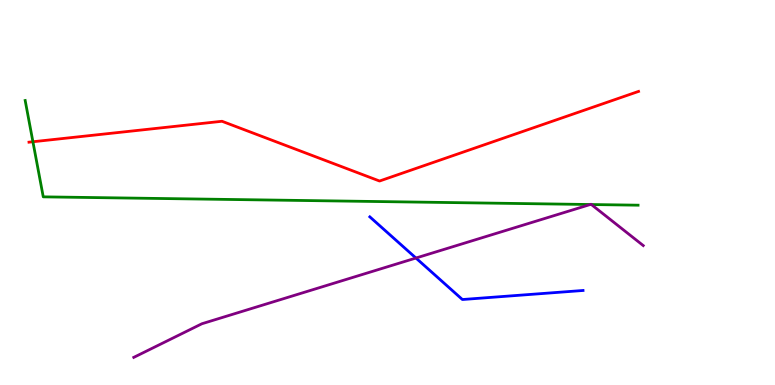[{'lines': ['blue', 'red'], 'intersections': []}, {'lines': ['green', 'red'], 'intersections': [{'x': 0.425, 'y': 6.32}]}, {'lines': ['purple', 'red'], 'intersections': []}, {'lines': ['blue', 'green'], 'intersections': []}, {'lines': ['blue', 'purple'], 'intersections': [{'x': 5.37, 'y': 3.3}]}, {'lines': ['green', 'purple'], 'intersections': [{'x': 7.62, 'y': 4.69}, {'x': 7.63, 'y': 4.69}]}]